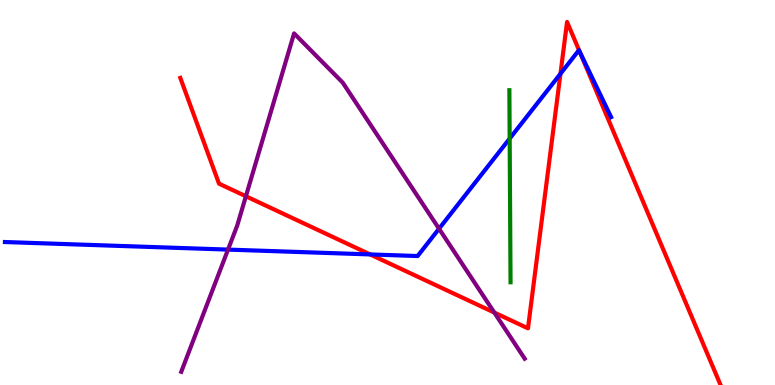[{'lines': ['blue', 'red'], 'intersections': [{'x': 4.78, 'y': 3.39}, {'x': 7.23, 'y': 8.08}, {'x': 7.48, 'y': 8.66}]}, {'lines': ['green', 'red'], 'intersections': []}, {'lines': ['purple', 'red'], 'intersections': [{'x': 3.17, 'y': 4.9}, {'x': 6.38, 'y': 1.88}]}, {'lines': ['blue', 'green'], 'intersections': [{'x': 6.58, 'y': 6.4}]}, {'lines': ['blue', 'purple'], 'intersections': [{'x': 2.94, 'y': 3.52}, {'x': 5.66, 'y': 4.06}]}, {'lines': ['green', 'purple'], 'intersections': []}]